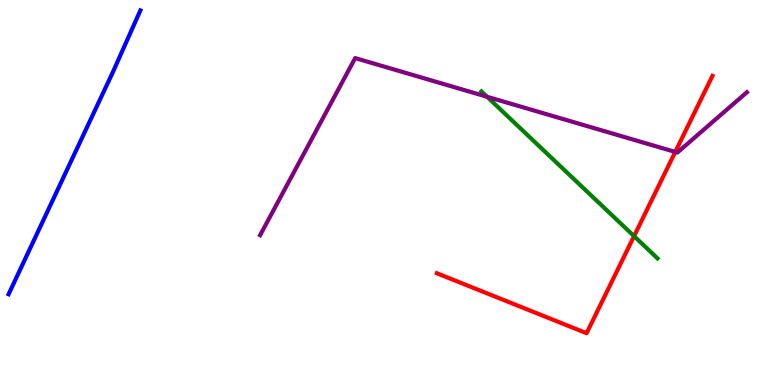[{'lines': ['blue', 'red'], 'intersections': []}, {'lines': ['green', 'red'], 'intersections': [{'x': 8.18, 'y': 3.87}]}, {'lines': ['purple', 'red'], 'intersections': [{'x': 8.71, 'y': 6.05}]}, {'lines': ['blue', 'green'], 'intersections': []}, {'lines': ['blue', 'purple'], 'intersections': []}, {'lines': ['green', 'purple'], 'intersections': [{'x': 6.29, 'y': 7.49}]}]